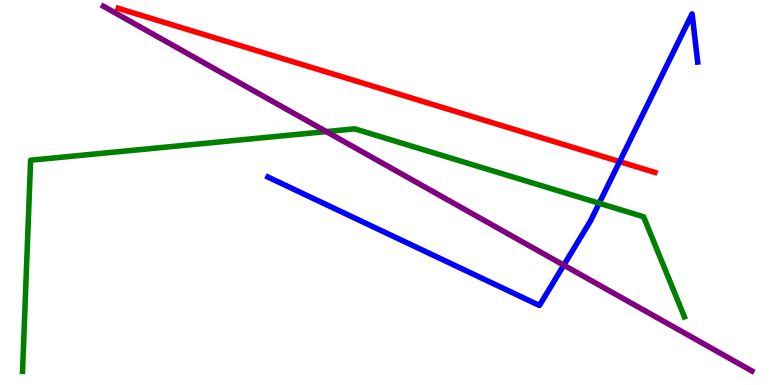[{'lines': ['blue', 'red'], 'intersections': [{'x': 7.99, 'y': 5.8}]}, {'lines': ['green', 'red'], 'intersections': []}, {'lines': ['purple', 'red'], 'intersections': []}, {'lines': ['blue', 'green'], 'intersections': [{'x': 7.73, 'y': 4.72}]}, {'lines': ['blue', 'purple'], 'intersections': [{'x': 7.27, 'y': 3.11}]}, {'lines': ['green', 'purple'], 'intersections': [{'x': 4.21, 'y': 6.58}]}]